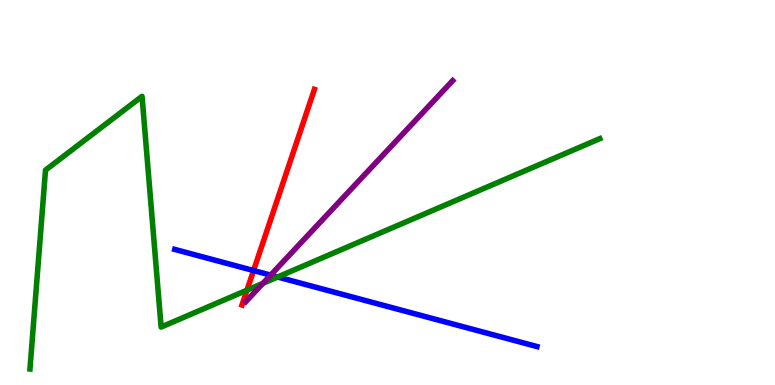[{'lines': ['blue', 'red'], 'intersections': [{'x': 3.27, 'y': 2.97}]}, {'lines': ['green', 'red'], 'intersections': [{'x': 3.19, 'y': 2.46}]}, {'lines': ['purple', 'red'], 'intersections': []}, {'lines': ['blue', 'green'], 'intersections': [{'x': 3.58, 'y': 2.81}]}, {'lines': ['blue', 'purple'], 'intersections': [{'x': 3.49, 'y': 2.85}]}, {'lines': ['green', 'purple'], 'intersections': [{'x': 3.39, 'y': 2.64}]}]